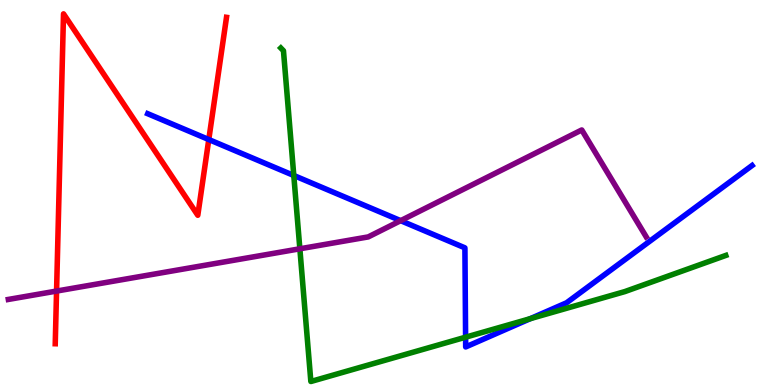[{'lines': ['blue', 'red'], 'intersections': [{'x': 2.69, 'y': 6.38}]}, {'lines': ['green', 'red'], 'intersections': []}, {'lines': ['purple', 'red'], 'intersections': [{'x': 0.73, 'y': 2.44}]}, {'lines': ['blue', 'green'], 'intersections': [{'x': 3.79, 'y': 5.44}, {'x': 6.01, 'y': 1.24}, {'x': 6.84, 'y': 1.72}]}, {'lines': ['blue', 'purple'], 'intersections': [{'x': 5.17, 'y': 4.27}]}, {'lines': ['green', 'purple'], 'intersections': [{'x': 3.87, 'y': 3.54}]}]